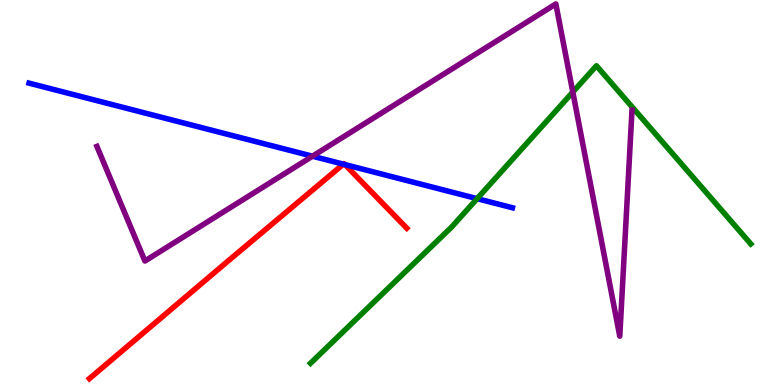[{'lines': ['blue', 'red'], 'intersections': [{'x': 4.43, 'y': 5.74}, {'x': 4.45, 'y': 5.73}]}, {'lines': ['green', 'red'], 'intersections': []}, {'lines': ['purple', 'red'], 'intersections': []}, {'lines': ['blue', 'green'], 'intersections': [{'x': 6.16, 'y': 4.84}]}, {'lines': ['blue', 'purple'], 'intersections': [{'x': 4.03, 'y': 5.94}]}, {'lines': ['green', 'purple'], 'intersections': [{'x': 7.39, 'y': 7.61}]}]